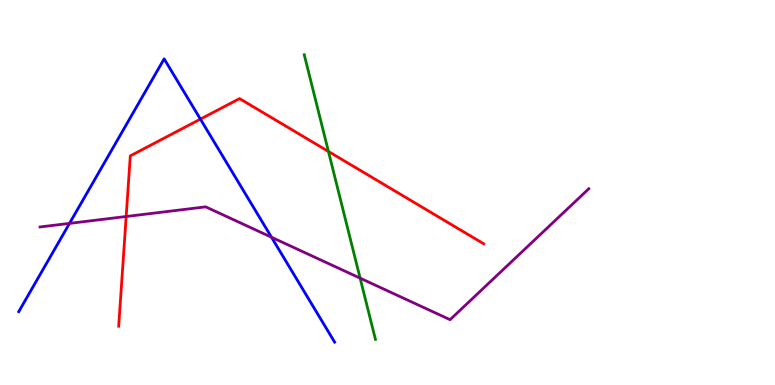[{'lines': ['blue', 'red'], 'intersections': [{'x': 2.59, 'y': 6.91}]}, {'lines': ['green', 'red'], 'intersections': [{'x': 4.24, 'y': 6.07}]}, {'lines': ['purple', 'red'], 'intersections': [{'x': 1.63, 'y': 4.38}]}, {'lines': ['blue', 'green'], 'intersections': []}, {'lines': ['blue', 'purple'], 'intersections': [{'x': 0.897, 'y': 4.2}, {'x': 3.5, 'y': 3.84}]}, {'lines': ['green', 'purple'], 'intersections': [{'x': 4.65, 'y': 2.78}]}]